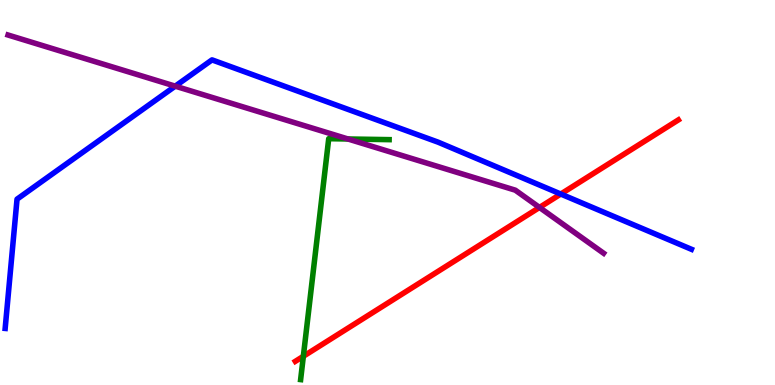[{'lines': ['blue', 'red'], 'intersections': [{'x': 7.24, 'y': 4.96}]}, {'lines': ['green', 'red'], 'intersections': [{'x': 3.91, 'y': 0.746}]}, {'lines': ['purple', 'red'], 'intersections': [{'x': 6.96, 'y': 4.61}]}, {'lines': ['blue', 'green'], 'intersections': []}, {'lines': ['blue', 'purple'], 'intersections': [{'x': 2.26, 'y': 7.76}]}, {'lines': ['green', 'purple'], 'intersections': [{'x': 4.49, 'y': 6.39}]}]